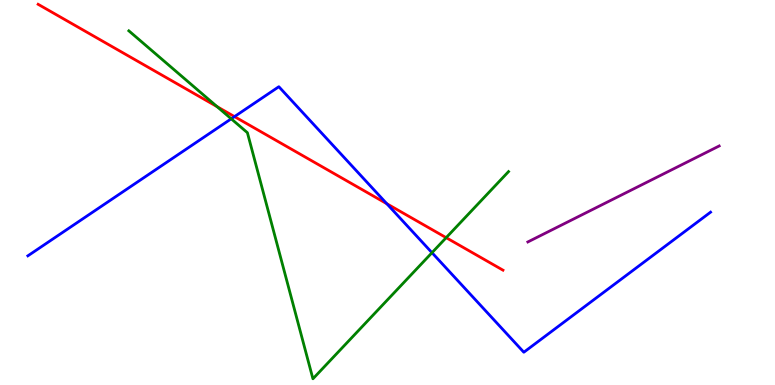[{'lines': ['blue', 'red'], 'intersections': [{'x': 3.03, 'y': 6.97}, {'x': 4.99, 'y': 4.71}]}, {'lines': ['green', 'red'], 'intersections': [{'x': 2.8, 'y': 7.23}, {'x': 5.76, 'y': 3.83}]}, {'lines': ['purple', 'red'], 'intersections': []}, {'lines': ['blue', 'green'], 'intersections': [{'x': 2.98, 'y': 6.91}, {'x': 5.57, 'y': 3.44}]}, {'lines': ['blue', 'purple'], 'intersections': []}, {'lines': ['green', 'purple'], 'intersections': []}]